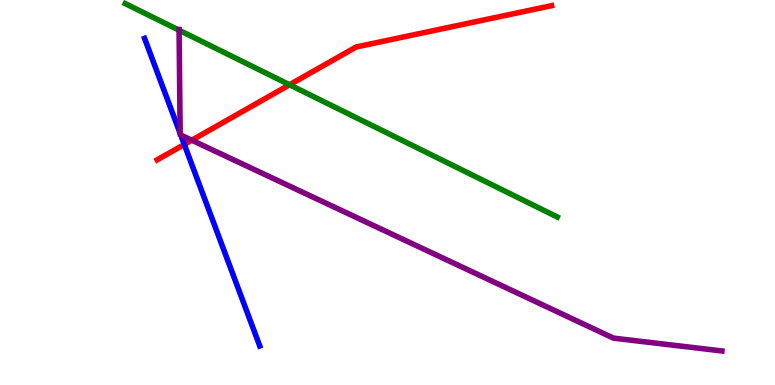[{'lines': ['blue', 'red'], 'intersections': [{'x': 2.38, 'y': 6.25}]}, {'lines': ['green', 'red'], 'intersections': [{'x': 3.74, 'y': 7.8}]}, {'lines': ['purple', 'red'], 'intersections': [{'x': 2.47, 'y': 6.36}]}, {'lines': ['blue', 'green'], 'intersections': []}, {'lines': ['blue', 'purple'], 'intersections': [{'x': 2.32, 'y': 6.53}, {'x': 2.33, 'y': 6.49}]}, {'lines': ['green', 'purple'], 'intersections': [{'x': 2.31, 'y': 9.22}]}]